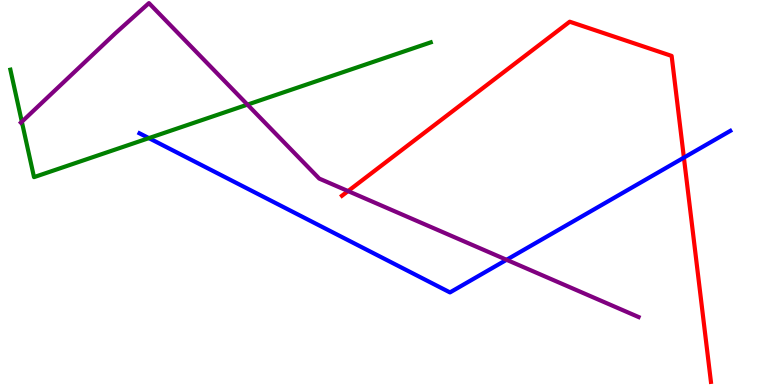[{'lines': ['blue', 'red'], 'intersections': [{'x': 8.82, 'y': 5.91}]}, {'lines': ['green', 'red'], 'intersections': []}, {'lines': ['purple', 'red'], 'intersections': [{'x': 4.49, 'y': 5.04}]}, {'lines': ['blue', 'green'], 'intersections': [{'x': 1.92, 'y': 6.41}]}, {'lines': ['blue', 'purple'], 'intersections': [{'x': 6.54, 'y': 3.25}]}, {'lines': ['green', 'purple'], 'intersections': [{'x': 0.282, 'y': 6.84}, {'x': 3.19, 'y': 7.28}]}]